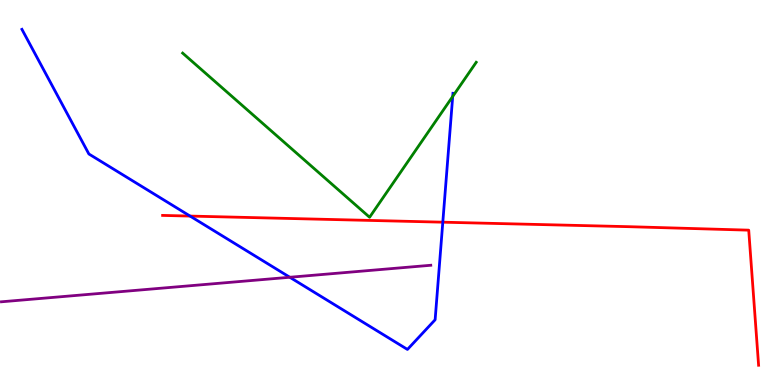[{'lines': ['blue', 'red'], 'intersections': [{'x': 2.45, 'y': 4.39}, {'x': 5.71, 'y': 4.23}]}, {'lines': ['green', 'red'], 'intersections': []}, {'lines': ['purple', 'red'], 'intersections': []}, {'lines': ['blue', 'green'], 'intersections': [{'x': 5.84, 'y': 7.49}]}, {'lines': ['blue', 'purple'], 'intersections': [{'x': 3.74, 'y': 2.8}]}, {'lines': ['green', 'purple'], 'intersections': []}]